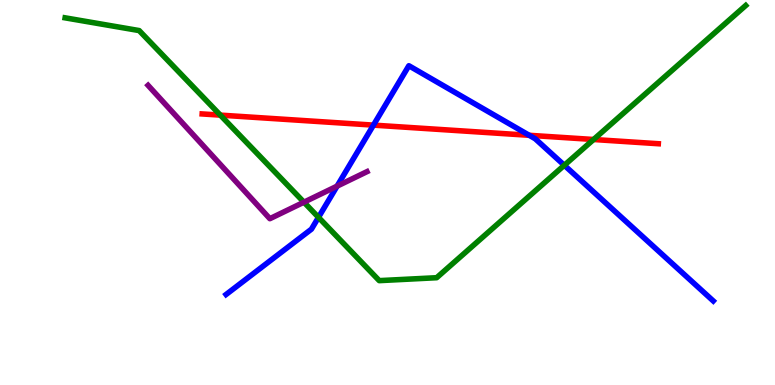[{'lines': ['blue', 'red'], 'intersections': [{'x': 4.82, 'y': 6.75}, {'x': 6.83, 'y': 6.49}]}, {'lines': ['green', 'red'], 'intersections': [{'x': 2.84, 'y': 7.01}, {'x': 7.66, 'y': 6.38}]}, {'lines': ['purple', 'red'], 'intersections': []}, {'lines': ['blue', 'green'], 'intersections': [{'x': 4.11, 'y': 4.35}, {'x': 7.28, 'y': 5.71}]}, {'lines': ['blue', 'purple'], 'intersections': [{'x': 4.35, 'y': 5.17}]}, {'lines': ['green', 'purple'], 'intersections': [{'x': 3.92, 'y': 4.75}]}]